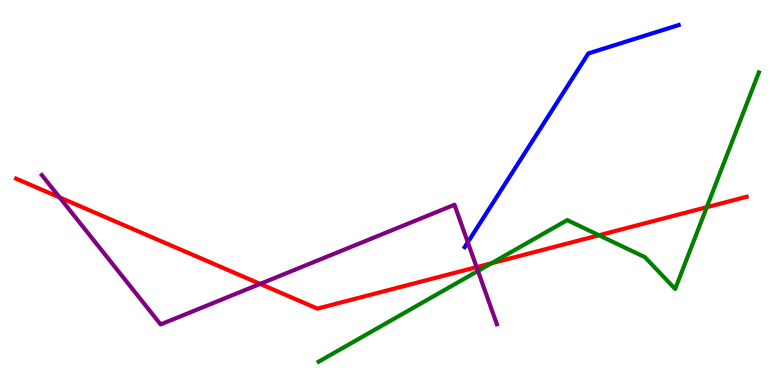[{'lines': ['blue', 'red'], 'intersections': []}, {'lines': ['green', 'red'], 'intersections': [{'x': 6.34, 'y': 3.16}, {'x': 7.73, 'y': 3.89}, {'x': 9.12, 'y': 4.62}]}, {'lines': ['purple', 'red'], 'intersections': [{'x': 0.769, 'y': 4.87}, {'x': 3.36, 'y': 2.63}, {'x': 6.15, 'y': 3.06}]}, {'lines': ['blue', 'green'], 'intersections': []}, {'lines': ['blue', 'purple'], 'intersections': [{'x': 6.04, 'y': 3.71}]}, {'lines': ['green', 'purple'], 'intersections': [{'x': 6.17, 'y': 2.96}]}]